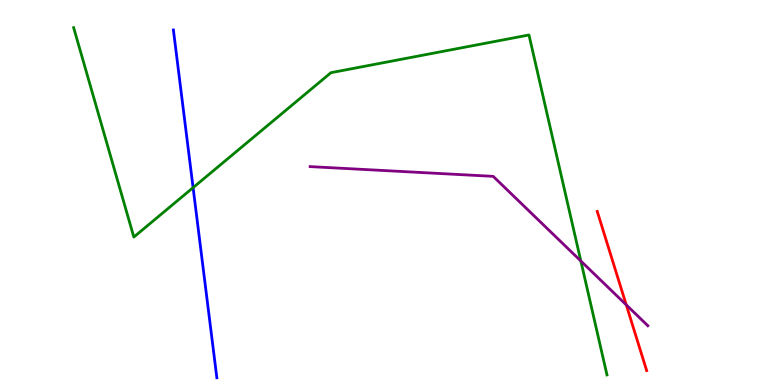[{'lines': ['blue', 'red'], 'intersections': []}, {'lines': ['green', 'red'], 'intersections': []}, {'lines': ['purple', 'red'], 'intersections': [{'x': 8.08, 'y': 2.08}]}, {'lines': ['blue', 'green'], 'intersections': [{'x': 2.49, 'y': 5.13}]}, {'lines': ['blue', 'purple'], 'intersections': []}, {'lines': ['green', 'purple'], 'intersections': [{'x': 7.49, 'y': 3.22}]}]